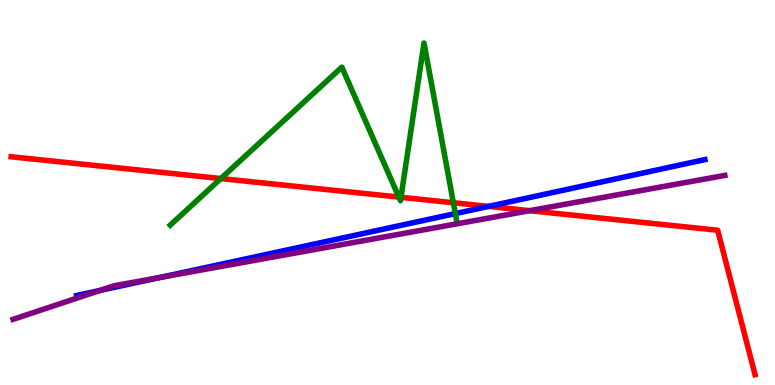[{'lines': ['blue', 'red'], 'intersections': [{'x': 6.3, 'y': 4.64}]}, {'lines': ['green', 'red'], 'intersections': [{'x': 2.85, 'y': 5.36}, {'x': 5.15, 'y': 4.88}, {'x': 5.17, 'y': 4.88}, {'x': 5.85, 'y': 4.73}]}, {'lines': ['purple', 'red'], 'intersections': [{'x': 6.83, 'y': 4.53}]}, {'lines': ['blue', 'green'], 'intersections': [{'x': 5.88, 'y': 4.45}]}, {'lines': ['blue', 'purple'], 'intersections': [{'x': 1.29, 'y': 2.46}, {'x': 2.06, 'y': 2.79}]}, {'lines': ['green', 'purple'], 'intersections': []}]